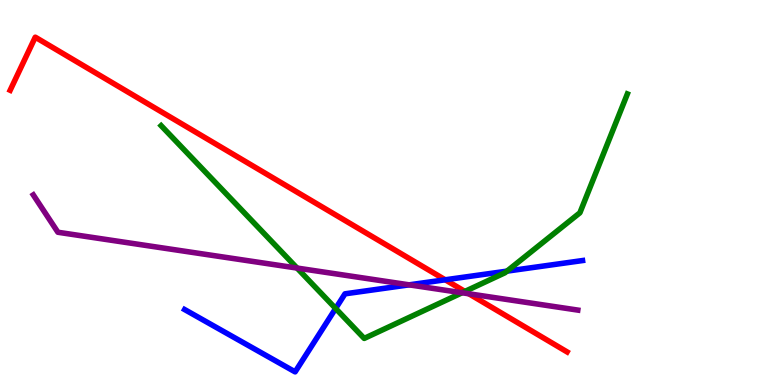[{'lines': ['blue', 'red'], 'intersections': [{'x': 5.74, 'y': 2.73}]}, {'lines': ['green', 'red'], 'intersections': [{'x': 6.0, 'y': 2.43}]}, {'lines': ['purple', 'red'], 'intersections': [{'x': 6.05, 'y': 2.37}]}, {'lines': ['blue', 'green'], 'intersections': [{'x': 4.33, 'y': 1.99}, {'x': 6.54, 'y': 2.96}]}, {'lines': ['blue', 'purple'], 'intersections': [{'x': 5.28, 'y': 2.6}]}, {'lines': ['green', 'purple'], 'intersections': [{'x': 3.83, 'y': 3.04}, {'x': 5.96, 'y': 2.4}]}]